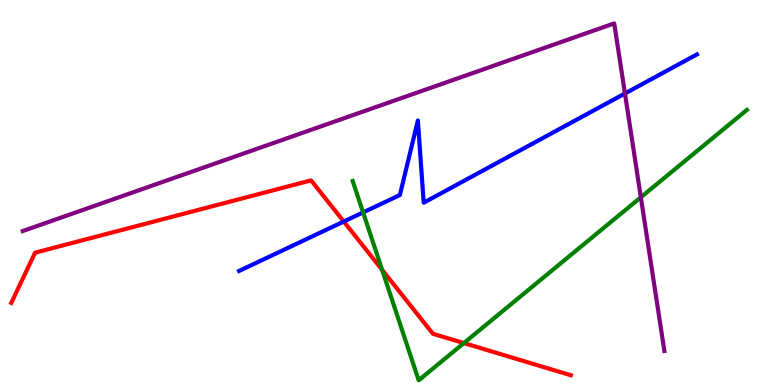[{'lines': ['blue', 'red'], 'intersections': [{'x': 4.44, 'y': 4.25}]}, {'lines': ['green', 'red'], 'intersections': [{'x': 4.93, 'y': 2.99}, {'x': 5.99, 'y': 1.09}]}, {'lines': ['purple', 'red'], 'intersections': []}, {'lines': ['blue', 'green'], 'intersections': [{'x': 4.69, 'y': 4.48}]}, {'lines': ['blue', 'purple'], 'intersections': [{'x': 8.06, 'y': 7.57}]}, {'lines': ['green', 'purple'], 'intersections': [{'x': 8.27, 'y': 4.88}]}]